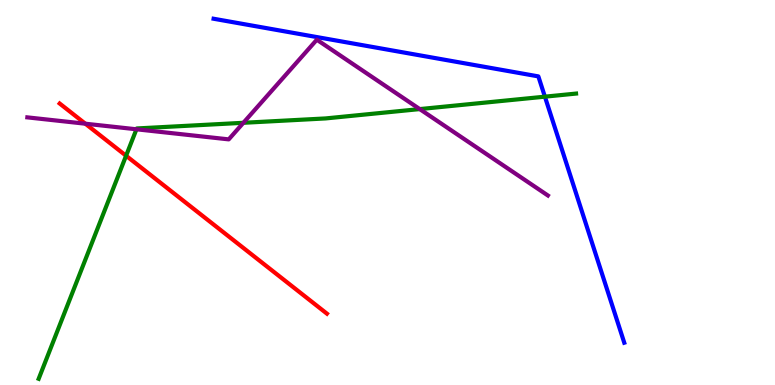[{'lines': ['blue', 'red'], 'intersections': []}, {'lines': ['green', 'red'], 'intersections': [{'x': 1.63, 'y': 5.95}]}, {'lines': ['purple', 'red'], 'intersections': [{'x': 1.1, 'y': 6.79}]}, {'lines': ['blue', 'green'], 'intersections': [{'x': 7.03, 'y': 7.49}]}, {'lines': ['blue', 'purple'], 'intersections': []}, {'lines': ['green', 'purple'], 'intersections': [{'x': 1.76, 'y': 6.64}, {'x': 3.14, 'y': 6.81}, {'x': 5.42, 'y': 7.17}]}]